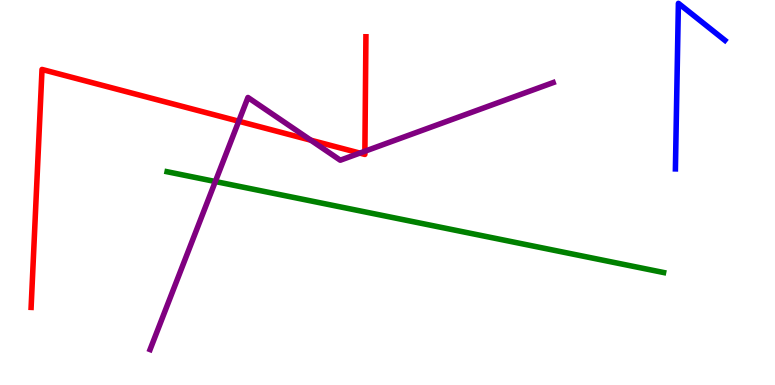[{'lines': ['blue', 'red'], 'intersections': []}, {'lines': ['green', 'red'], 'intersections': []}, {'lines': ['purple', 'red'], 'intersections': [{'x': 3.08, 'y': 6.85}, {'x': 4.01, 'y': 6.36}, {'x': 4.64, 'y': 6.02}, {'x': 4.71, 'y': 6.07}]}, {'lines': ['blue', 'green'], 'intersections': []}, {'lines': ['blue', 'purple'], 'intersections': []}, {'lines': ['green', 'purple'], 'intersections': [{'x': 2.78, 'y': 5.28}]}]